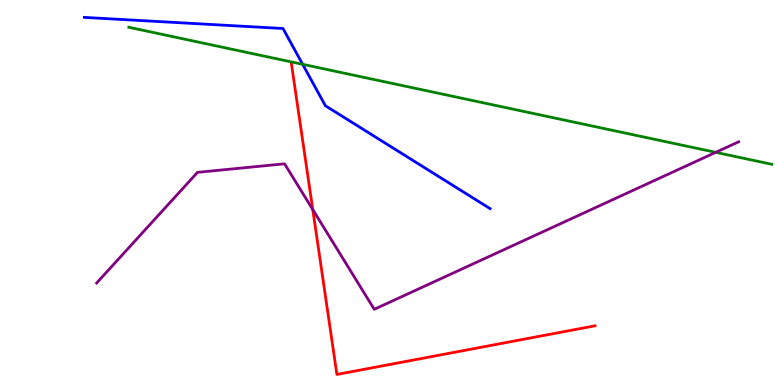[{'lines': ['blue', 'red'], 'intersections': []}, {'lines': ['green', 'red'], 'intersections': []}, {'lines': ['purple', 'red'], 'intersections': [{'x': 4.04, 'y': 4.56}]}, {'lines': ['blue', 'green'], 'intersections': [{'x': 3.91, 'y': 8.33}]}, {'lines': ['blue', 'purple'], 'intersections': []}, {'lines': ['green', 'purple'], 'intersections': [{'x': 9.24, 'y': 6.04}]}]